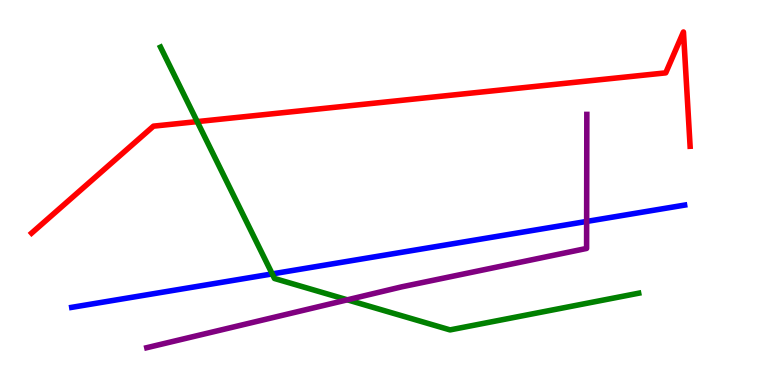[{'lines': ['blue', 'red'], 'intersections': []}, {'lines': ['green', 'red'], 'intersections': [{'x': 2.54, 'y': 6.84}]}, {'lines': ['purple', 'red'], 'intersections': []}, {'lines': ['blue', 'green'], 'intersections': [{'x': 3.51, 'y': 2.89}]}, {'lines': ['blue', 'purple'], 'intersections': [{'x': 7.57, 'y': 4.25}]}, {'lines': ['green', 'purple'], 'intersections': [{'x': 4.48, 'y': 2.21}]}]